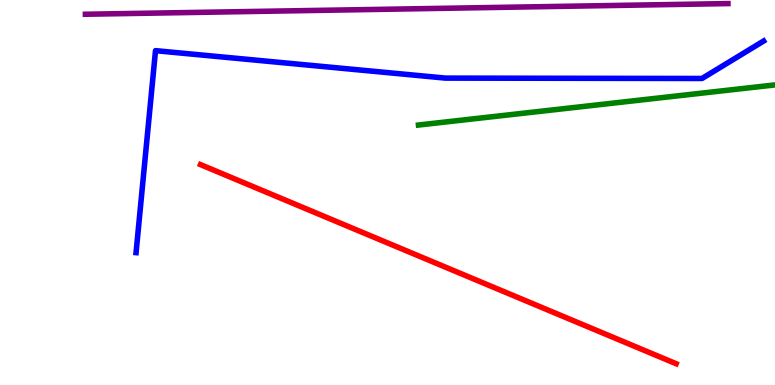[{'lines': ['blue', 'red'], 'intersections': []}, {'lines': ['green', 'red'], 'intersections': []}, {'lines': ['purple', 'red'], 'intersections': []}, {'lines': ['blue', 'green'], 'intersections': []}, {'lines': ['blue', 'purple'], 'intersections': []}, {'lines': ['green', 'purple'], 'intersections': []}]